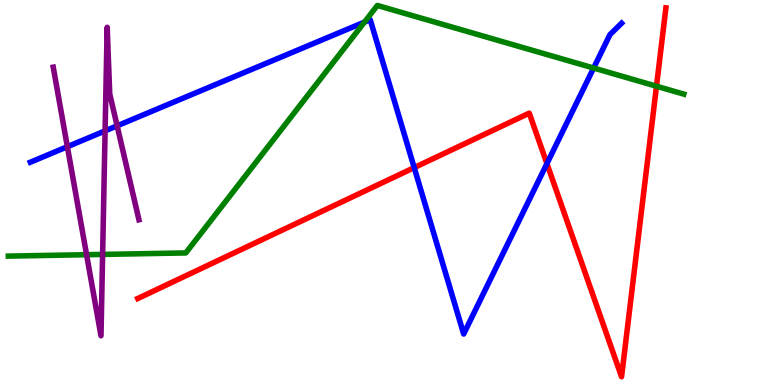[{'lines': ['blue', 'red'], 'intersections': [{'x': 5.34, 'y': 5.65}, {'x': 7.06, 'y': 5.75}]}, {'lines': ['green', 'red'], 'intersections': [{'x': 8.47, 'y': 7.76}]}, {'lines': ['purple', 'red'], 'intersections': []}, {'lines': ['blue', 'green'], 'intersections': [{'x': 4.7, 'y': 9.43}, {'x': 7.66, 'y': 8.23}]}, {'lines': ['blue', 'purple'], 'intersections': [{'x': 0.869, 'y': 6.19}, {'x': 1.36, 'y': 6.6}, {'x': 1.51, 'y': 6.73}]}, {'lines': ['green', 'purple'], 'intersections': [{'x': 1.12, 'y': 3.38}, {'x': 1.32, 'y': 3.39}]}]